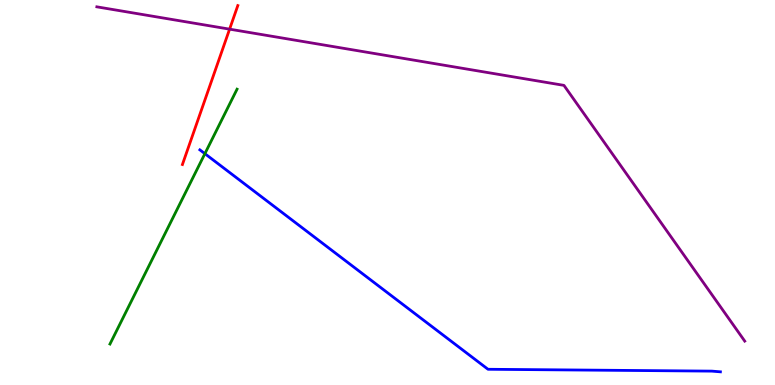[{'lines': ['blue', 'red'], 'intersections': []}, {'lines': ['green', 'red'], 'intersections': []}, {'lines': ['purple', 'red'], 'intersections': [{'x': 2.96, 'y': 9.24}]}, {'lines': ['blue', 'green'], 'intersections': [{'x': 2.64, 'y': 6.01}]}, {'lines': ['blue', 'purple'], 'intersections': []}, {'lines': ['green', 'purple'], 'intersections': []}]